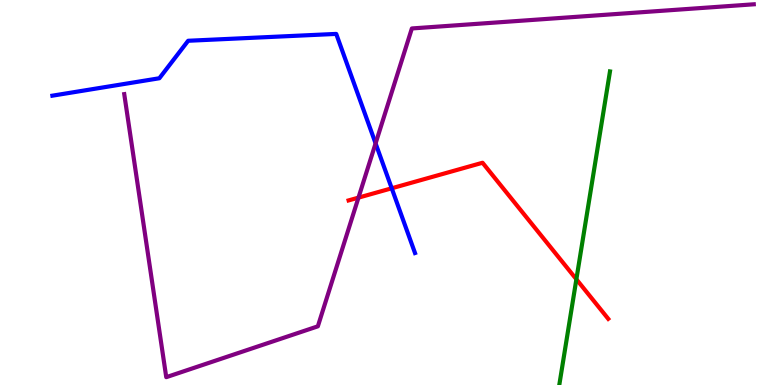[{'lines': ['blue', 'red'], 'intersections': [{'x': 5.05, 'y': 5.11}]}, {'lines': ['green', 'red'], 'intersections': [{'x': 7.44, 'y': 2.75}]}, {'lines': ['purple', 'red'], 'intersections': [{'x': 4.63, 'y': 4.87}]}, {'lines': ['blue', 'green'], 'intersections': []}, {'lines': ['blue', 'purple'], 'intersections': [{'x': 4.85, 'y': 6.28}]}, {'lines': ['green', 'purple'], 'intersections': []}]